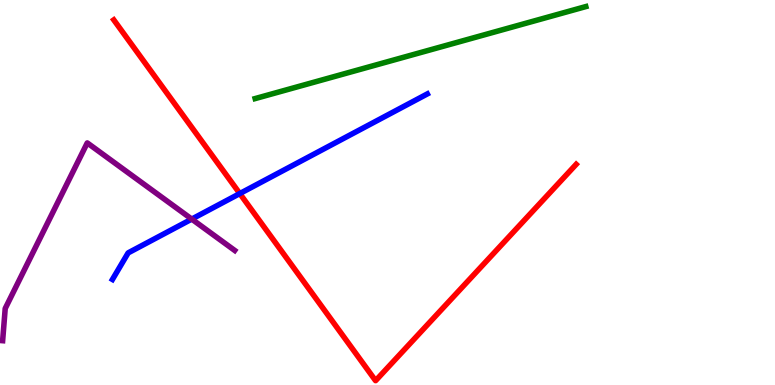[{'lines': ['blue', 'red'], 'intersections': [{'x': 3.09, 'y': 4.97}]}, {'lines': ['green', 'red'], 'intersections': []}, {'lines': ['purple', 'red'], 'intersections': []}, {'lines': ['blue', 'green'], 'intersections': []}, {'lines': ['blue', 'purple'], 'intersections': [{'x': 2.47, 'y': 4.31}]}, {'lines': ['green', 'purple'], 'intersections': []}]